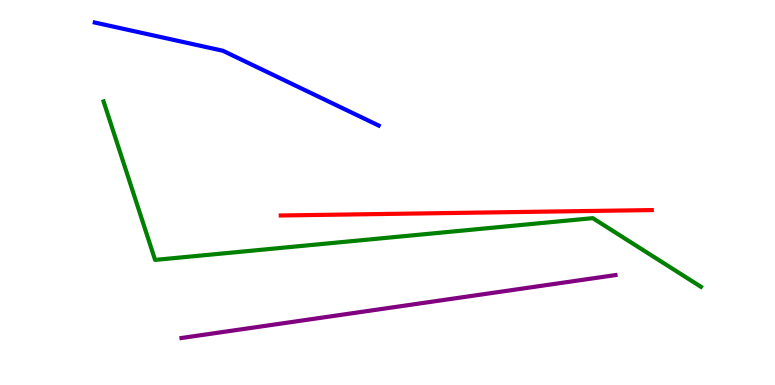[{'lines': ['blue', 'red'], 'intersections': []}, {'lines': ['green', 'red'], 'intersections': []}, {'lines': ['purple', 'red'], 'intersections': []}, {'lines': ['blue', 'green'], 'intersections': []}, {'lines': ['blue', 'purple'], 'intersections': []}, {'lines': ['green', 'purple'], 'intersections': []}]